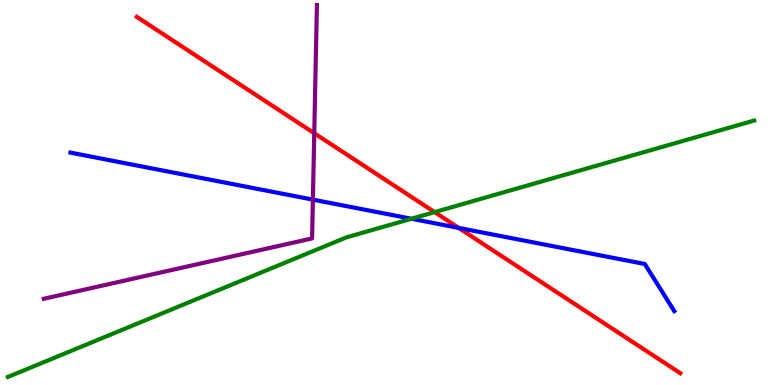[{'lines': ['blue', 'red'], 'intersections': [{'x': 5.92, 'y': 4.08}]}, {'lines': ['green', 'red'], 'intersections': [{'x': 5.61, 'y': 4.49}]}, {'lines': ['purple', 'red'], 'intersections': [{'x': 4.06, 'y': 6.54}]}, {'lines': ['blue', 'green'], 'intersections': [{'x': 5.31, 'y': 4.32}]}, {'lines': ['blue', 'purple'], 'intersections': [{'x': 4.04, 'y': 4.81}]}, {'lines': ['green', 'purple'], 'intersections': []}]